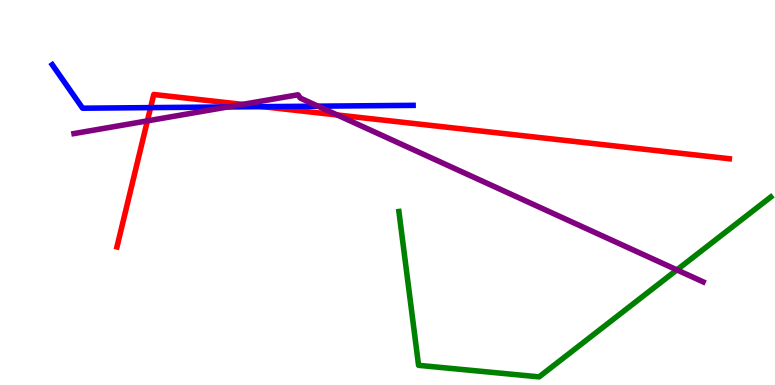[{'lines': ['blue', 'red'], 'intersections': [{'x': 1.94, 'y': 7.2}, {'x': 3.39, 'y': 7.23}]}, {'lines': ['green', 'red'], 'intersections': []}, {'lines': ['purple', 'red'], 'intersections': [{'x': 1.9, 'y': 6.86}, {'x': 3.13, 'y': 7.29}, {'x': 4.35, 'y': 7.01}]}, {'lines': ['blue', 'green'], 'intersections': []}, {'lines': ['blue', 'purple'], 'intersections': [{'x': 2.94, 'y': 7.22}, {'x': 4.1, 'y': 7.24}]}, {'lines': ['green', 'purple'], 'intersections': [{'x': 8.73, 'y': 2.99}]}]